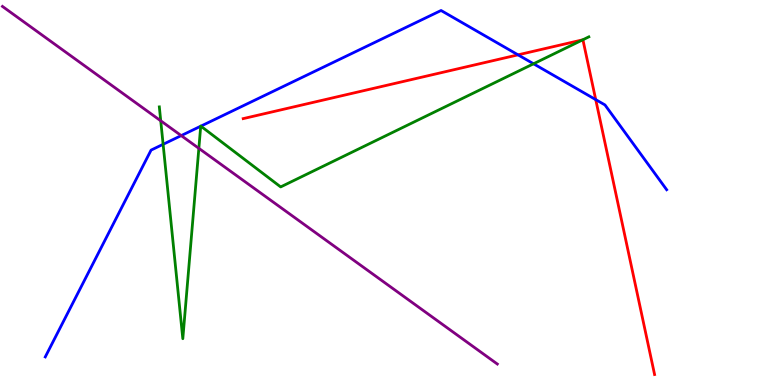[{'lines': ['blue', 'red'], 'intersections': [{'x': 6.68, 'y': 8.58}, {'x': 7.69, 'y': 7.41}]}, {'lines': ['green', 'red'], 'intersections': [{'x': 7.52, 'y': 8.97}]}, {'lines': ['purple', 'red'], 'intersections': []}, {'lines': ['blue', 'green'], 'intersections': [{'x': 2.1, 'y': 6.25}, {'x': 2.59, 'y': 6.72}, {'x': 2.59, 'y': 6.72}, {'x': 6.88, 'y': 8.34}]}, {'lines': ['blue', 'purple'], 'intersections': [{'x': 2.34, 'y': 6.48}]}, {'lines': ['green', 'purple'], 'intersections': [{'x': 2.07, 'y': 6.86}, {'x': 2.57, 'y': 6.15}]}]